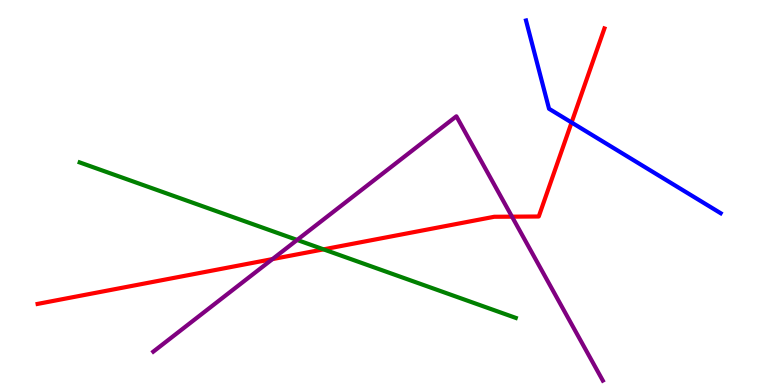[{'lines': ['blue', 'red'], 'intersections': [{'x': 7.38, 'y': 6.82}]}, {'lines': ['green', 'red'], 'intersections': [{'x': 4.17, 'y': 3.52}]}, {'lines': ['purple', 'red'], 'intersections': [{'x': 3.52, 'y': 3.27}, {'x': 6.61, 'y': 4.37}]}, {'lines': ['blue', 'green'], 'intersections': []}, {'lines': ['blue', 'purple'], 'intersections': []}, {'lines': ['green', 'purple'], 'intersections': [{'x': 3.83, 'y': 3.77}]}]